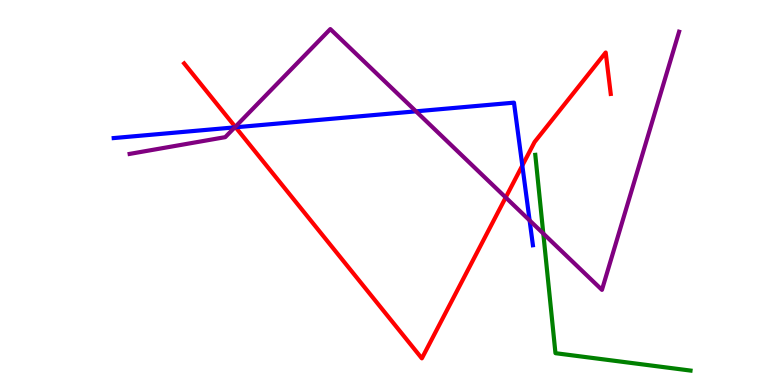[{'lines': ['blue', 'red'], 'intersections': [{'x': 3.04, 'y': 6.69}, {'x': 6.74, 'y': 5.7}]}, {'lines': ['green', 'red'], 'intersections': []}, {'lines': ['purple', 'red'], 'intersections': [{'x': 3.04, 'y': 6.71}, {'x': 6.53, 'y': 4.87}]}, {'lines': ['blue', 'green'], 'intersections': []}, {'lines': ['blue', 'purple'], 'intersections': [{'x': 3.03, 'y': 6.69}, {'x': 5.37, 'y': 7.11}, {'x': 6.83, 'y': 4.28}]}, {'lines': ['green', 'purple'], 'intersections': [{'x': 7.01, 'y': 3.93}]}]